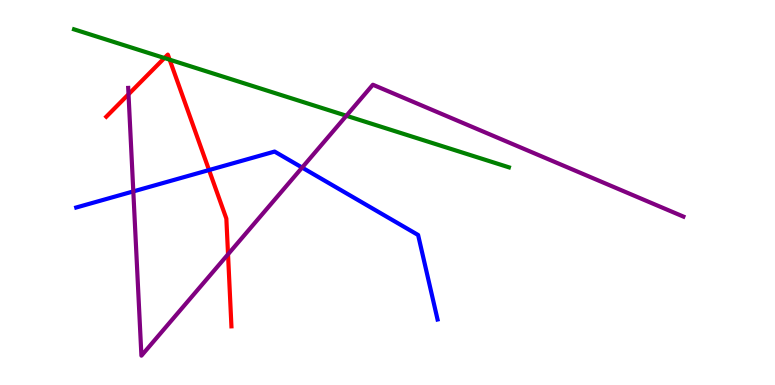[{'lines': ['blue', 'red'], 'intersections': [{'x': 2.7, 'y': 5.58}]}, {'lines': ['green', 'red'], 'intersections': [{'x': 2.12, 'y': 8.49}, {'x': 2.19, 'y': 8.45}]}, {'lines': ['purple', 'red'], 'intersections': [{'x': 1.66, 'y': 7.55}, {'x': 2.94, 'y': 3.4}]}, {'lines': ['blue', 'green'], 'intersections': []}, {'lines': ['blue', 'purple'], 'intersections': [{'x': 1.72, 'y': 5.03}, {'x': 3.9, 'y': 5.65}]}, {'lines': ['green', 'purple'], 'intersections': [{'x': 4.47, 'y': 6.99}]}]